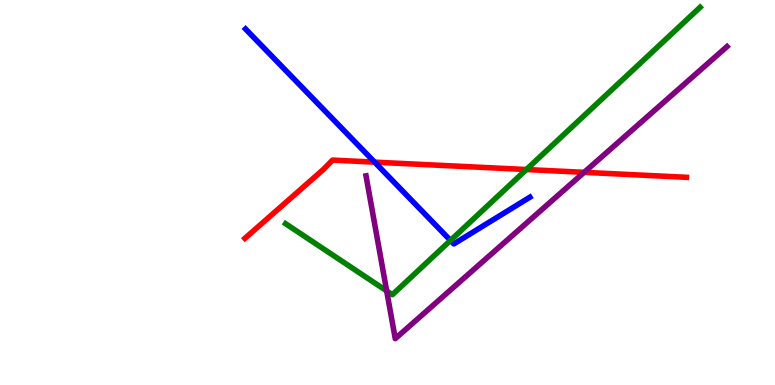[{'lines': ['blue', 'red'], 'intersections': [{'x': 4.83, 'y': 5.79}]}, {'lines': ['green', 'red'], 'intersections': [{'x': 6.79, 'y': 5.6}]}, {'lines': ['purple', 'red'], 'intersections': [{'x': 7.54, 'y': 5.52}]}, {'lines': ['blue', 'green'], 'intersections': [{'x': 5.81, 'y': 3.76}]}, {'lines': ['blue', 'purple'], 'intersections': []}, {'lines': ['green', 'purple'], 'intersections': [{'x': 4.99, 'y': 2.44}]}]